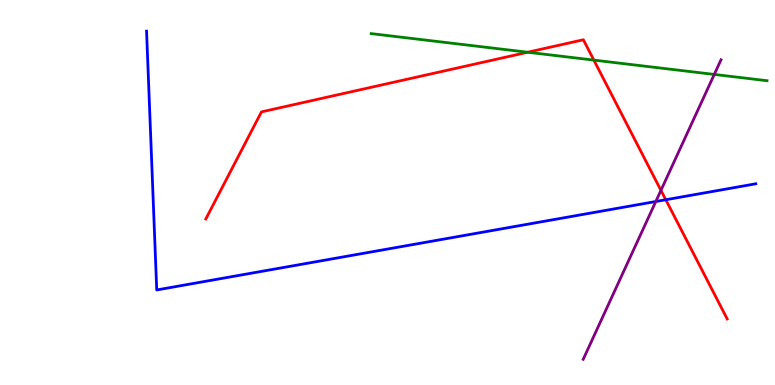[{'lines': ['blue', 'red'], 'intersections': [{'x': 8.59, 'y': 4.81}]}, {'lines': ['green', 'red'], 'intersections': [{'x': 6.81, 'y': 8.64}, {'x': 7.66, 'y': 8.44}]}, {'lines': ['purple', 'red'], 'intersections': [{'x': 8.53, 'y': 5.06}]}, {'lines': ['blue', 'green'], 'intersections': []}, {'lines': ['blue', 'purple'], 'intersections': [{'x': 8.46, 'y': 4.77}]}, {'lines': ['green', 'purple'], 'intersections': [{'x': 9.22, 'y': 8.07}]}]